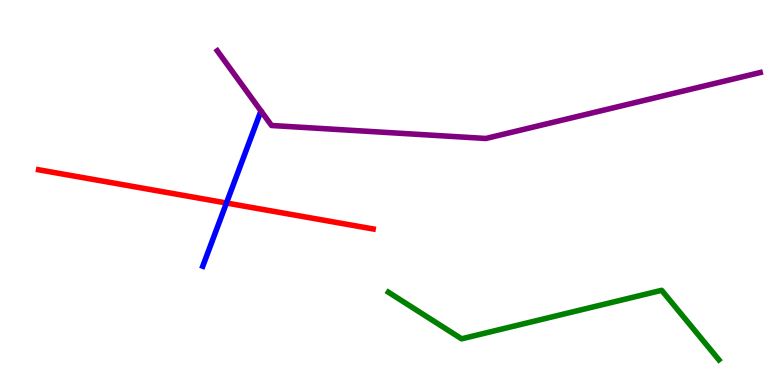[{'lines': ['blue', 'red'], 'intersections': [{'x': 2.92, 'y': 4.73}]}, {'lines': ['green', 'red'], 'intersections': []}, {'lines': ['purple', 'red'], 'intersections': []}, {'lines': ['blue', 'green'], 'intersections': []}, {'lines': ['blue', 'purple'], 'intersections': []}, {'lines': ['green', 'purple'], 'intersections': []}]